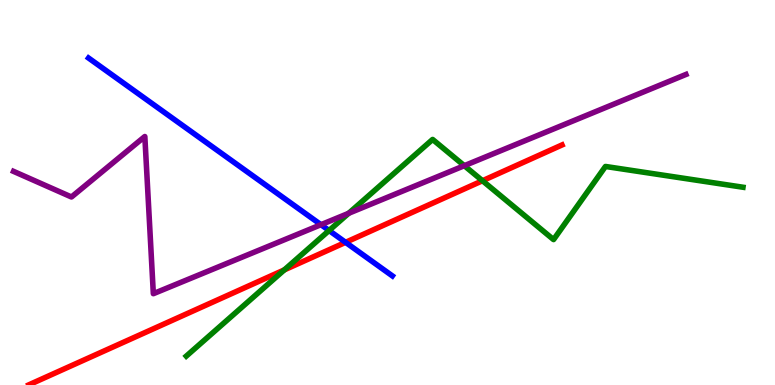[{'lines': ['blue', 'red'], 'intersections': [{'x': 4.46, 'y': 3.71}]}, {'lines': ['green', 'red'], 'intersections': [{'x': 3.67, 'y': 2.99}, {'x': 6.23, 'y': 5.31}]}, {'lines': ['purple', 'red'], 'intersections': []}, {'lines': ['blue', 'green'], 'intersections': [{'x': 4.25, 'y': 4.01}]}, {'lines': ['blue', 'purple'], 'intersections': [{'x': 4.14, 'y': 4.16}]}, {'lines': ['green', 'purple'], 'intersections': [{'x': 4.5, 'y': 4.46}, {'x': 5.99, 'y': 5.7}]}]